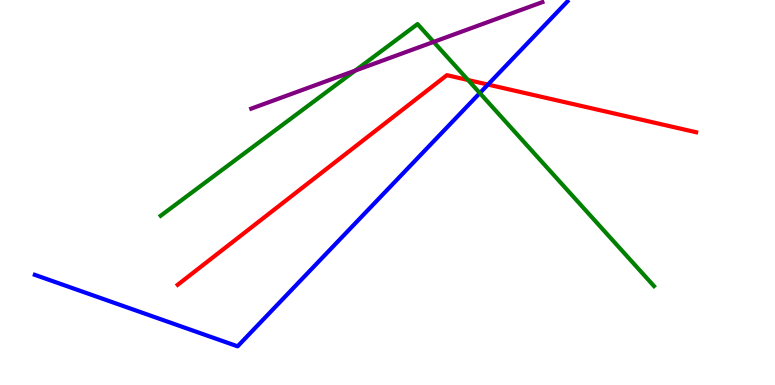[{'lines': ['blue', 'red'], 'intersections': [{'x': 6.3, 'y': 7.8}]}, {'lines': ['green', 'red'], 'intersections': [{'x': 6.04, 'y': 7.92}]}, {'lines': ['purple', 'red'], 'intersections': []}, {'lines': ['blue', 'green'], 'intersections': [{'x': 6.19, 'y': 7.58}]}, {'lines': ['blue', 'purple'], 'intersections': []}, {'lines': ['green', 'purple'], 'intersections': [{'x': 4.58, 'y': 8.17}, {'x': 5.6, 'y': 8.91}]}]